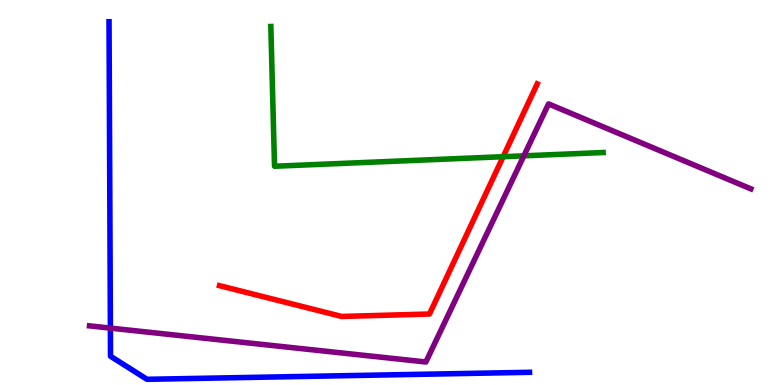[{'lines': ['blue', 'red'], 'intersections': []}, {'lines': ['green', 'red'], 'intersections': [{'x': 6.49, 'y': 5.93}]}, {'lines': ['purple', 'red'], 'intersections': []}, {'lines': ['blue', 'green'], 'intersections': []}, {'lines': ['blue', 'purple'], 'intersections': [{'x': 1.42, 'y': 1.48}]}, {'lines': ['green', 'purple'], 'intersections': [{'x': 6.76, 'y': 5.95}]}]